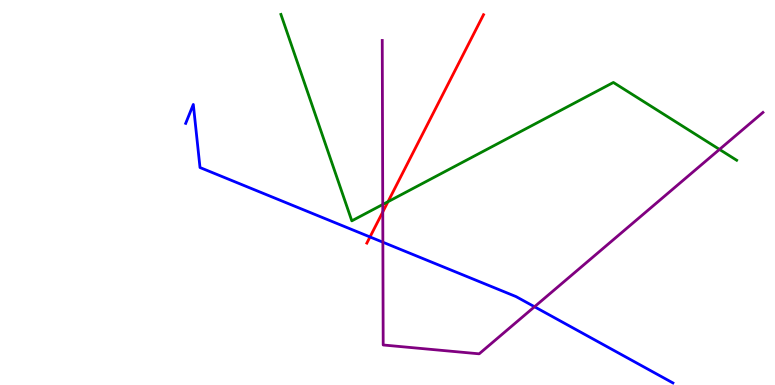[{'lines': ['blue', 'red'], 'intersections': [{'x': 4.77, 'y': 3.85}]}, {'lines': ['green', 'red'], 'intersections': [{'x': 5.01, 'y': 4.76}]}, {'lines': ['purple', 'red'], 'intersections': [{'x': 4.94, 'y': 4.5}]}, {'lines': ['blue', 'green'], 'intersections': []}, {'lines': ['blue', 'purple'], 'intersections': [{'x': 4.94, 'y': 3.71}, {'x': 6.9, 'y': 2.03}]}, {'lines': ['green', 'purple'], 'intersections': [{'x': 4.94, 'y': 4.69}, {'x': 9.28, 'y': 6.12}]}]